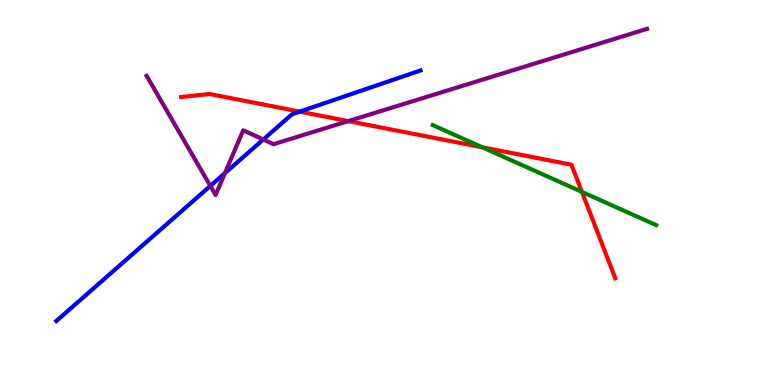[{'lines': ['blue', 'red'], 'intersections': [{'x': 3.87, 'y': 7.1}]}, {'lines': ['green', 'red'], 'intersections': [{'x': 6.22, 'y': 6.17}, {'x': 7.51, 'y': 5.02}]}, {'lines': ['purple', 'red'], 'intersections': [{'x': 4.49, 'y': 6.85}]}, {'lines': ['blue', 'green'], 'intersections': []}, {'lines': ['blue', 'purple'], 'intersections': [{'x': 2.71, 'y': 5.17}, {'x': 2.9, 'y': 5.5}, {'x': 3.4, 'y': 6.38}]}, {'lines': ['green', 'purple'], 'intersections': []}]